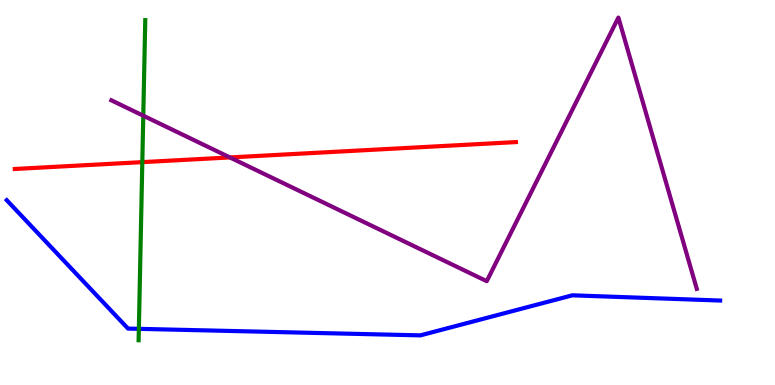[{'lines': ['blue', 'red'], 'intersections': []}, {'lines': ['green', 'red'], 'intersections': [{'x': 1.84, 'y': 5.79}]}, {'lines': ['purple', 'red'], 'intersections': [{'x': 2.97, 'y': 5.91}]}, {'lines': ['blue', 'green'], 'intersections': [{'x': 1.79, 'y': 1.46}]}, {'lines': ['blue', 'purple'], 'intersections': []}, {'lines': ['green', 'purple'], 'intersections': [{'x': 1.85, 'y': 6.99}]}]